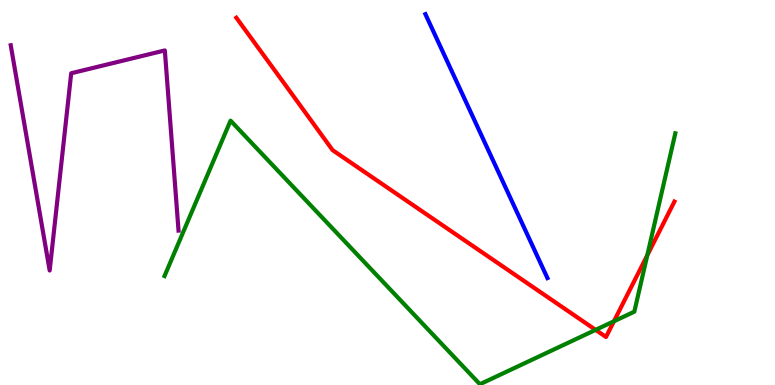[{'lines': ['blue', 'red'], 'intersections': []}, {'lines': ['green', 'red'], 'intersections': [{'x': 7.69, 'y': 1.43}, {'x': 7.92, 'y': 1.66}, {'x': 8.35, 'y': 3.37}]}, {'lines': ['purple', 'red'], 'intersections': []}, {'lines': ['blue', 'green'], 'intersections': []}, {'lines': ['blue', 'purple'], 'intersections': []}, {'lines': ['green', 'purple'], 'intersections': []}]